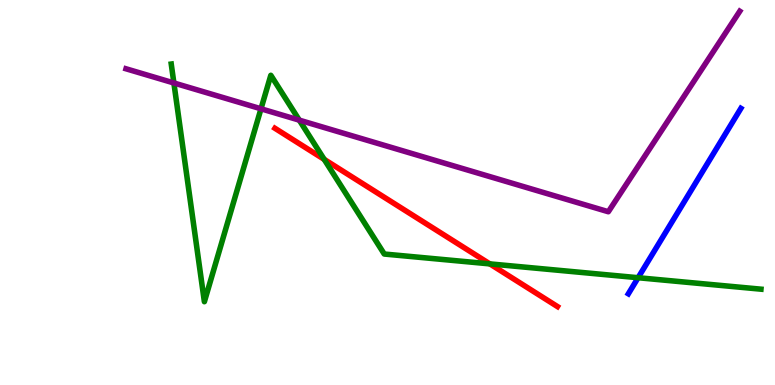[{'lines': ['blue', 'red'], 'intersections': []}, {'lines': ['green', 'red'], 'intersections': [{'x': 4.18, 'y': 5.86}, {'x': 6.32, 'y': 3.15}]}, {'lines': ['purple', 'red'], 'intersections': []}, {'lines': ['blue', 'green'], 'intersections': [{'x': 8.23, 'y': 2.79}]}, {'lines': ['blue', 'purple'], 'intersections': []}, {'lines': ['green', 'purple'], 'intersections': [{'x': 2.24, 'y': 7.84}, {'x': 3.37, 'y': 7.17}, {'x': 3.86, 'y': 6.88}]}]